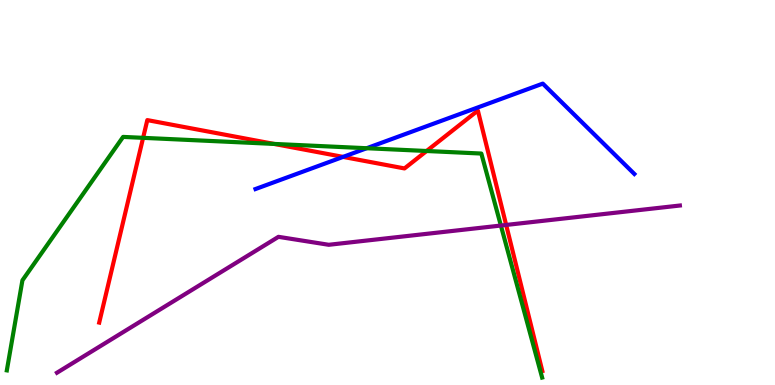[{'lines': ['blue', 'red'], 'intersections': [{'x': 4.43, 'y': 5.92}]}, {'lines': ['green', 'red'], 'intersections': [{'x': 1.85, 'y': 6.42}, {'x': 3.54, 'y': 6.26}, {'x': 5.5, 'y': 6.08}]}, {'lines': ['purple', 'red'], 'intersections': [{'x': 6.53, 'y': 4.16}]}, {'lines': ['blue', 'green'], 'intersections': [{'x': 4.73, 'y': 6.15}]}, {'lines': ['blue', 'purple'], 'intersections': []}, {'lines': ['green', 'purple'], 'intersections': [{'x': 6.46, 'y': 4.14}]}]